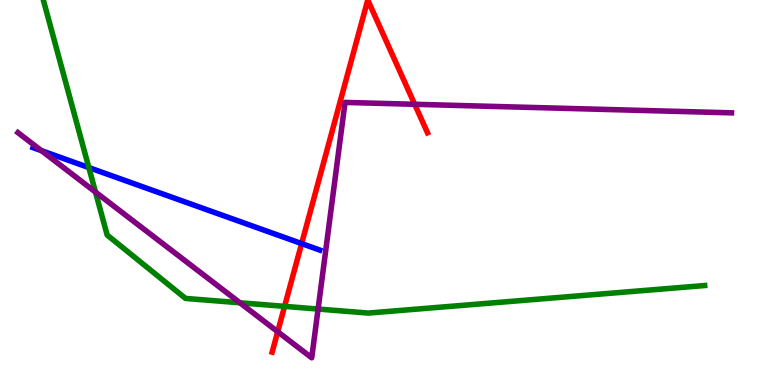[{'lines': ['blue', 'red'], 'intersections': [{'x': 3.89, 'y': 3.67}]}, {'lines': ['green', 'red'], 'intersections': [{'x': 3.67, 'y': 2.04}]}, {'lines': ['purple', 'red'], 'intersections': [{'x': 3.58, 'y': 1.38}, {'x': 5.35, 'y': 7.29}]}, {'lines': ['blue', 'green'], 'intersections': [{'x': 1.15, 'y': 5.65}]}, {'lines': ['blue', 'purple'], 'intersections': [{'x': 0.535, 'y': 6.09}]}, {'lines': ['green', 'purple'], 'intersections': [{'x': 1.23, 'y': 5.01}, {'x': 3.1, 'y': 2.14}, {'x': 4.1, 'y': 1.97}]}]